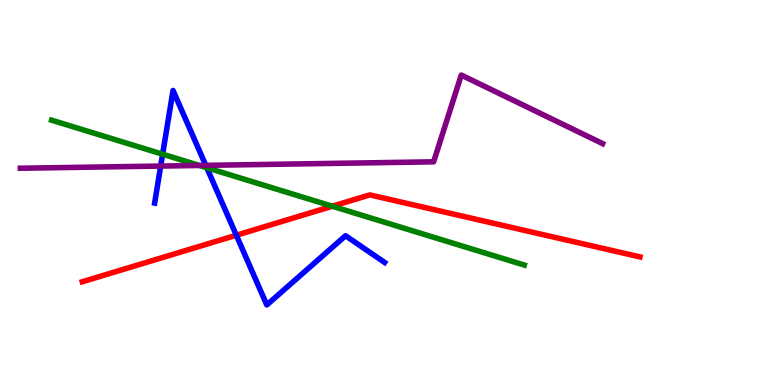[{'lines': ['blue', 'red'], 'intersections': [{'x': 3.05, 'y': 3.89}]}, {'lines': ['green', 'red'], 'intersections': [{'x': 4.29, 'y': 4.64}]}, {'lines': ['purple', 'red'], 'intersections': []}, {'lines': ['blue', 'green'], 'intersections': [{'x': 2.1, 'y': 5.99}, {'x': 2.67, 'y': 5.64}]}, {'lines': ['blue', 'purple'], 'intersections': [{'x': 2.07, 'y': 5.69}, {'x': 2.66, 'y': 5.7}]}, {'lines': ['green', 'purple'], 'intersections': [{'x': 2.57, 'y': 5.7}]}]